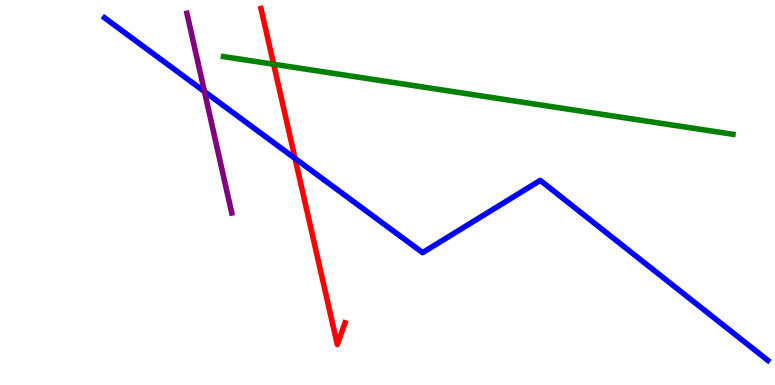[{'lines': ['blue', 'red'], 'intersections': [{'x': 3.81, 'y': 5.88}]}, {'lines': ['green', 'red'], 'intersections': [{'x': 3.53, 'y': 8.33}]}, {'lines': ['purple', 'red'], 'intersections': []}, {'lines': ['blue', 'green'], 'intersections': []}, {'lines': ['blue', 'purple'], 'intersections': [{'x': 2.64, 'y': 7.62}]}, {'lines': ['green', 'purple'], 'intersections': []}]